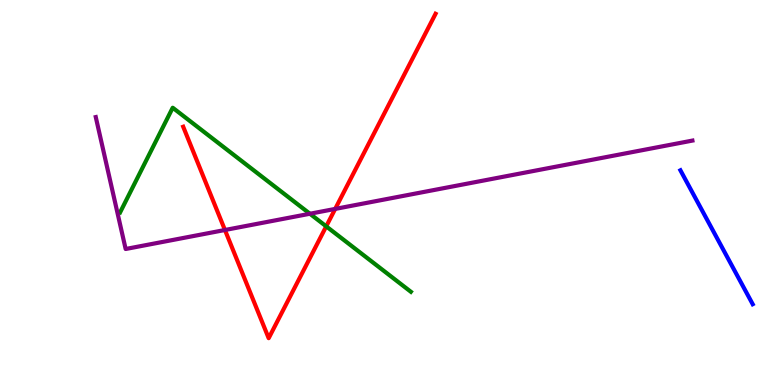[{'lines': ['blue', 'red'], 'intersections': []}, {'lines': ['green', 'red'], 'intersections': [{'x': 4.21, 'y': 4.12}]}, {'lines': ['purple', 'red'], 'intersections': [{'x': 2.9, 'y': 4.03}, {'x': 4.32, 'y': 4.57}]}, {'lines': ['blue', 'green'], 'intersections': []}, {'lines': ['blue', 'purple'], 'intersections': []}, {'lines': ['green', 'purple'], 'intersections': [{'x': 4.0, 'y': 4.45}]}]